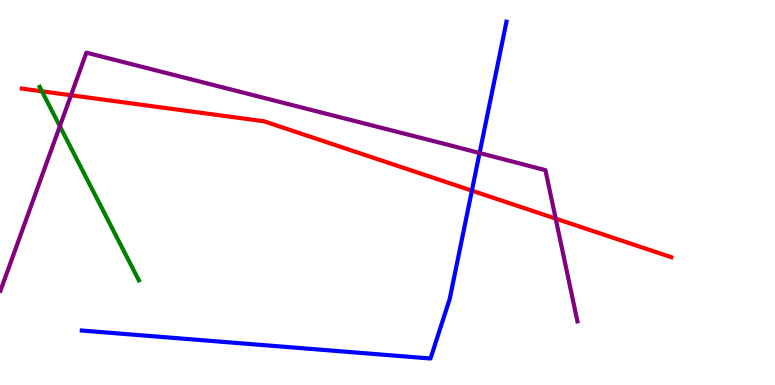[{'lines': ['blue', 'red'], 'intersections': [{'x': 6.09, 'y': 5.05}]}, {'lines': ['green', 'red'], 'intersections': [{'x': 0.541, 'y': 7.63}]}, {'lines': ['purple', 'red'], 'intersections': [{'x': 0.916, 'y': 7.53}, {'x': 7.17, 'y': 4.32}]}, {'lines': ['blue', 'green'], 'intersections': []}, {'lines': ['blue', 'purple'], 'intersections': [{'x': 6.19, 'y': 6.03}]}, {'lines': ['green', 'purple'], 'intersections': [{'x': 0.772, 'y': 6.72}]}]